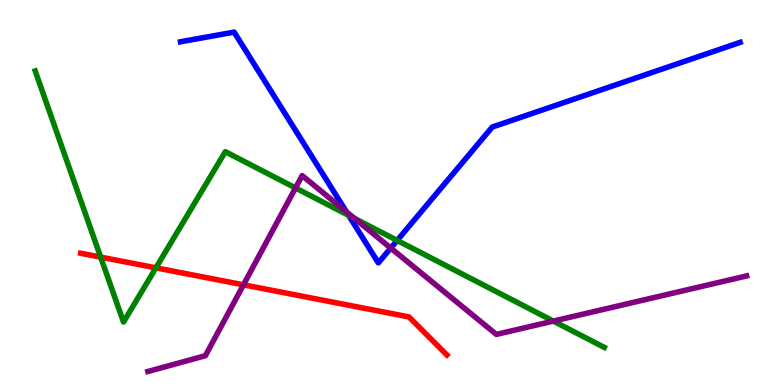[{'lines': ['blue', 'red'], 'intersections': []}, {'lines': ['green', 'red'], 'intersections': [{'x': 1.3, 'y': 3.32}, {'x': 2.01, 'y': 3.04}]}, {'lines': ['purple', 'red'], 'intersections': [{'x': 3.14, 'y': 2.6}]}, {'lines': ['blue', 'green'], 'intersections': [{'x': 4.5, 'y': 4.41}, {'x': 5.12, 'y': 3.75}]}, {'lines': ['blue', 'purple'], 'intersections': [{'x': 4.47, 'y': 4.5}, {'x': 5.04, 'y': 3.56}]}, {'lines': ['green', 'purple'], 'intersections': [{'x': 3.81, 'y': 5.12}, {'x': 4.57, 'y': 4.33}, {'x': 7.14, 'y': 1.66}]}]